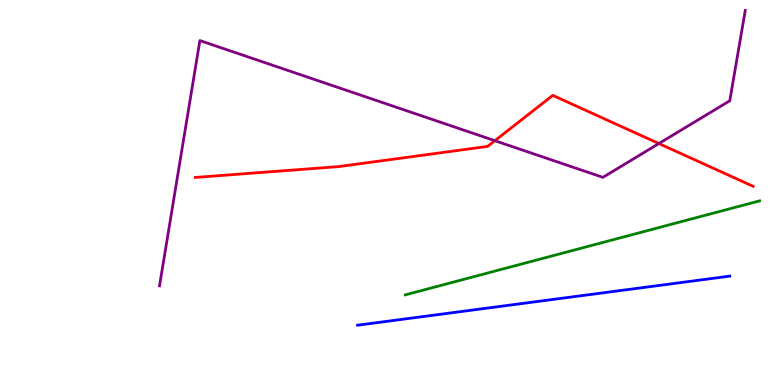[{'lines': ['blue', 'red'], 'intersections': []}, {'lines': ['green', 'red'], 'intersections': []}, {'lines': ['purple', 'red'], 'intersections': [{'x': 6.39, 'y': 6.35}, {'x': 8.5, 'y': 6.27}]}, {'lines': ['blue', 'green'], 'intersections': []}, {'lines': ['blue', 'purple'], 'intersections': []}, {'lines': ['green', 'purple'], 'intersections': []}]